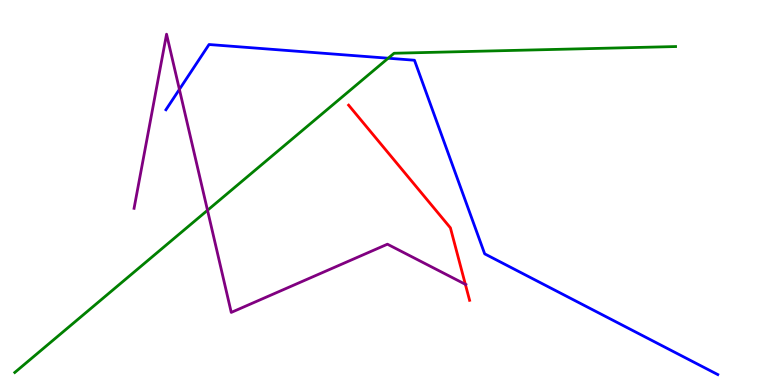[{'lines': ['blue', 'red'], 'intersections': []}, {'lines': ['green', 'red'], 'intersections': []}, {'lines': ['purple', 'red'], 'intersections': [{'x': 6.0, 'y': 2.62}]}, {'lines': ['blue', 'green'], 'intersections': [{'x': 5.01, 'y': 8.49}]}, {'lines': ['blue', 'purple'], 'intersections': [{'x': 2.31, 'y': 7.68}]}, {'lines': ['green', 'purple'], 'intersections': [{'x': 2.68, 'y': 4.54}]}]